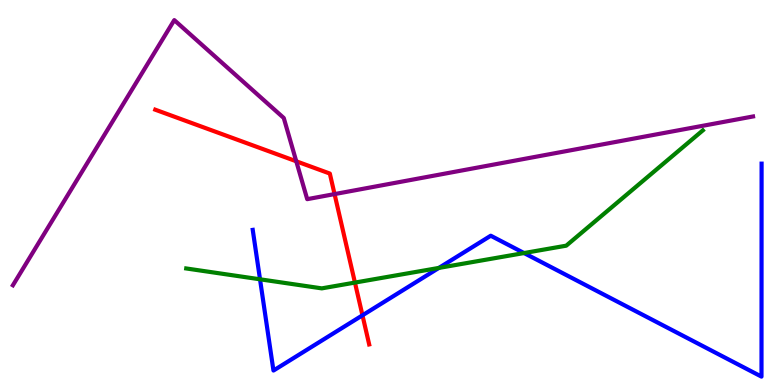[{'lines': ['blue', 'red'], 'intersections': [{'x': 4.68, 'y': 1.81}]}, {'lines': ['green', 'red'], 'intersections': [{'x': 4.58, 'y': 2.66}]}, {'lines': ['purple', 'red'], 'intersections': [{'x': 3.82, 'y': 5.81}, {'x': 4.32, 'y': 4.96}]}, {'lines': ['blue', 'green'], 'intersections': [{'x': 3.36, 'y': 2.75}, {'x': 5.66, 'y': 3.04}, {'x': 6.76, 'y': 3.43}]}, {'lines': ['blue', 'purple'], 'intersections': []}, {'lines': ['green', 'purple'], 'intersections': []}]